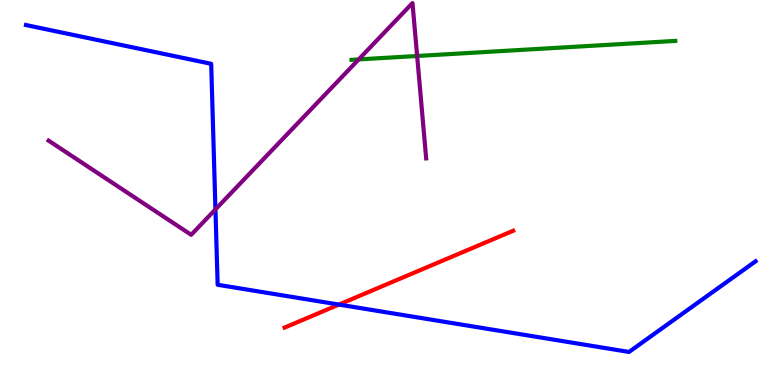[{'lines': ['blue', 'red'], 'intersections': [{'x': 4.37, 'y': 2.09}]}, {'lines': ['green', 'red'], 'intersections': []}, {'lines': ['purple', 'red'], 'intersections': []}, {'lines': ['blue', 'green'], 'intersections': []}, {'lines': ['blue', 'purple'], 'intersections': [{'x': 2.78, 'y': 4.56}]}, {'lines': ['green', 'purple'], 'intersections': [{'x': 4.63, 'y': 8.46}, {'x': 5.38, 'y': 8.55}]}]